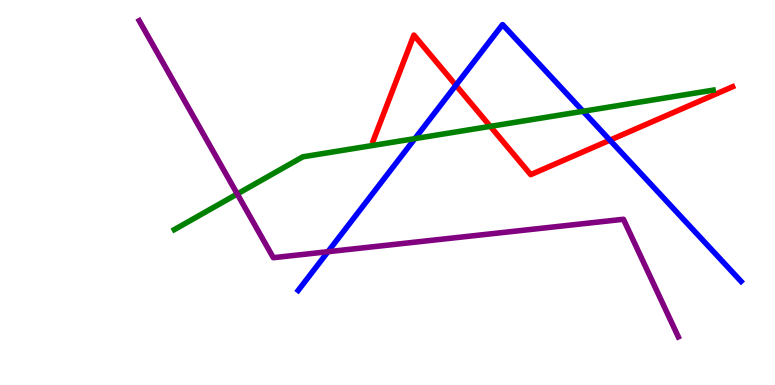[{'lines': ['blue', 'red'], 'intersections': [{'x': 5.88, 'y': 7.79}, {'x': 7.87, 'y': 6.36}]}, {'lines': ['green', 'red'], 'intersections': [{'x': 6.33, 'y': 6.72}]}, {'lines': ['purple', 'red'], 'intersections': []}, {'lines': ['blue', 'green'], 'intersections': [{'x': 5.35, 'y': 6.4}, {'x': 7.52, 'y': 7.11}]}, {'lines': ['blue', 'purple'], 'intersections': [{'x': 4.23, 'y': 3.46}]}, {'lines': ['green', 'purple'], 'intersections': [{'x': 3.06, 'y': 4.96}]}]